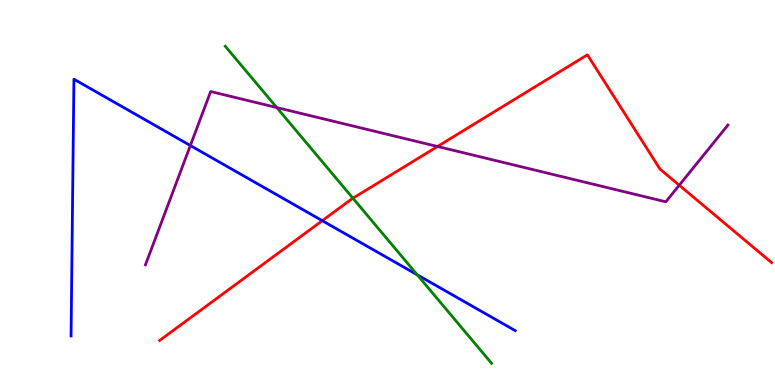[{'lines': ['blue', 'red'], 'intersections': [{'x': 4.16, 'y': 4.27}]}, {'lines': ['green', 'red'], 'intersections': [{'x': 4.55, 'y': 4.85}]}, {'lines': ['purple', 'red'], 'intersections': [{'x': 5.65, 'y': 6.2}, {'x': 8.76, 'y': 5.19}]}, {'lines': ['blue', 'green'], 'intersections': [{'x': 5.38, 'y': 2.86}]}, {'lines': ['blue', 'purple'], 'intersections': [{'x': 2.46, 'y': 6.22}]}, {'lines': ['green', 'purple'], 'intersections': [{'x': 3.57, 'y': 7.21}]}]